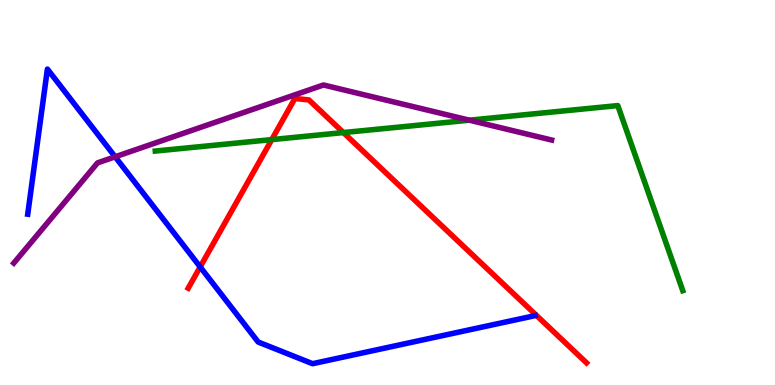[{'lines': ['blue', 'red'], 'intersections': [{'x': 2.58, 'y': 3.07}]}, {'lines': ['green', 'red'], 'intersections': [{'x': 3.51, 'y': 6.37}, {'x': 4.43, 'y': 6.56}]}, {'lines': ['purple', 'red'], 'intersections': []}, {'lines': ['blue', 'green'], 'intersections': []}, {'lines': ['blue', 'purple'], 'intersections': [{'x': 1.49, 'y': 5.93}]}, {'lines': ['green', 'purple'], 'intersections': [{'x': 6.06, 'y': 6.88}]}]